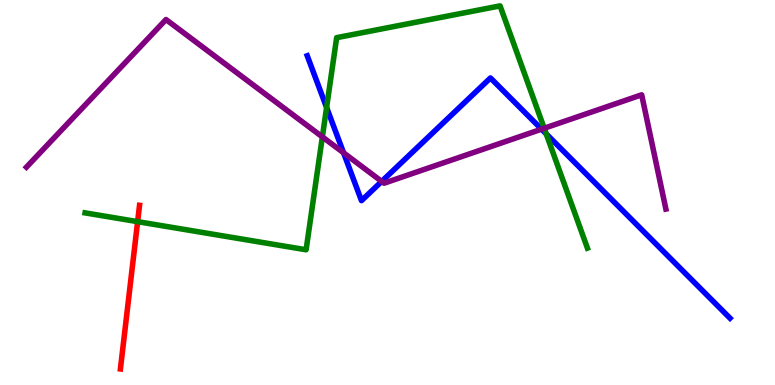[{'lines': ['blue', 'red'], 'intersections': []}, {'lines': ['green', 'red'], 'intersections': [{'x': 1.78, 'y': 4.24}]}, {'lines': ['purple', 'red'], 'intersections': []}, {'lines': ['blue', 'green'], 'intersections': [{'x': 4.21, 'y': 7.21}, {'x': 7.05, 'y': 6.52}]}, {'lines': ['blue', 'purple'], 'intersections': [{'x': 4.43, 'y': 6.03}, {'x': 4.92, 'y': 5.29}, {'x': 6.99, 'y': 6.64}]}, {'lines': ['green', 'purple'], 'intersections': [{'x': 4.16, 'y': 6.44}, {'x': 7.02, 'y': 6.67}]}]